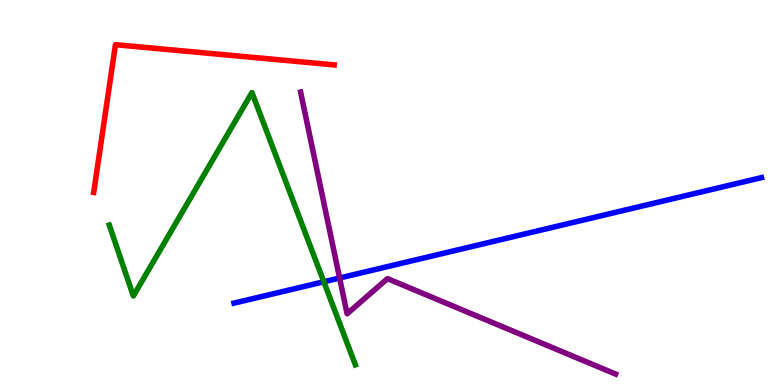[{'lines': ['blue', 'red'], 'intersections': []}, {'lines': ['green', 'red'], 'intersections': []}, {'lines': ['purple', 'red'], 'intersections': []}, {'lines': ['blue', 'green'], 'intersections': [{'x': 4.18, 'y': 2.68}]}, {'lines': ['blue', 'purple'], 'intersections': [{'x': 4.38, 'y': 2.78}]}, {'lines': ['green', 'purple'], 'intersections': []}]